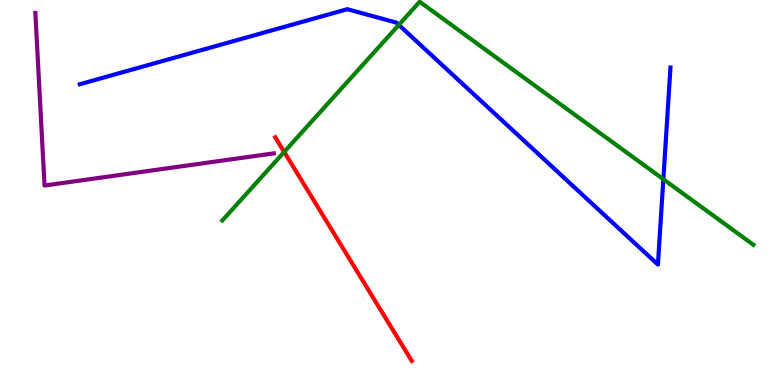[{'lines': ['blue', 'red'], 'intersections': []}, {'lines': ['green', 'red'], 'intersections': [{'x': 3.67, 'y': 6.05}]}, {'lines': ['purple', 'red'], 'intersections': []}, {'lines': ['blue', 'green'], 'intersections': [{'x': 5.15, 'y': 9.35}, {'x': 8.56, 'y': 5.34}]}, {'lines': ['blue', 'purple'], 'intersections': []}, {'lines': ['green', 'purple'], 'intersections': []}]